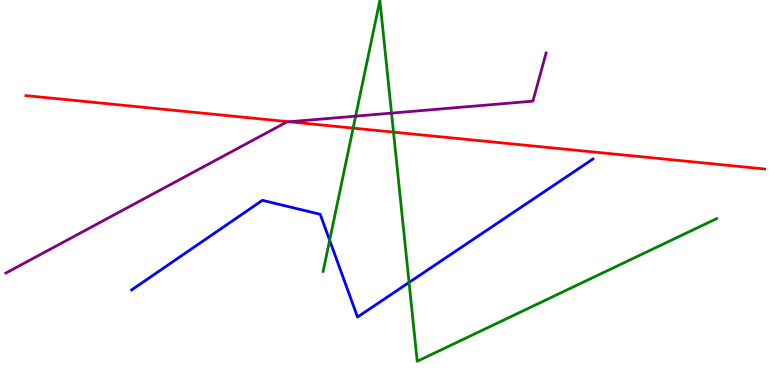[{'lines': ['blue', 'red'], 'intersections': []}, {'lines': ['green', 'red'], 'intersections': [{'x': 4.56, 'y': 6.67}, {'x': 5.08, 'y': 6.57}]}, {'lines': ['purple', 'red'], 'intersections': [{'x': 3.73, 'y': 6.84}]}, {'lines': ['blue', 'green'], 'intersections': [{'x': 4.25, 'y': 3.76}, {'x': 5.28, 'y': 2.66}]}, {'lines': ['blue', 'purple'], 'intersections': []}, {'lines': ['green', 'purple'], 'intersections': [{'x': 4.59, 'y': 6.98}, {'x': 5.05, 'y': 7.06}]}]